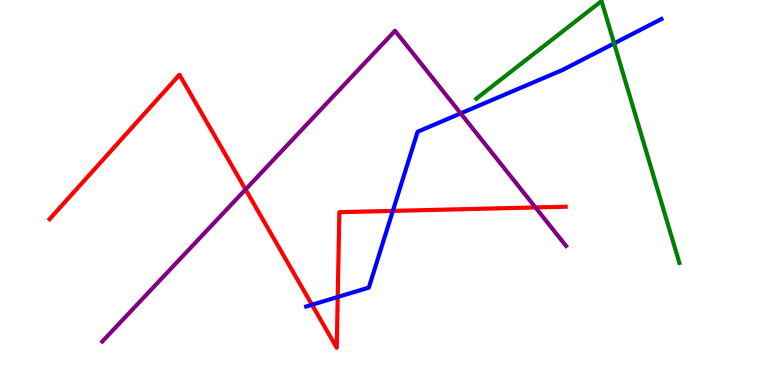[{'lines': ['blue', 'red'], 'intersections': [{'x': 4.03, 'y': 2.08}, {'x': 4.36, 'y': 2.29}, {'x': 5.07, 'y': 4.52}]}, {'lines': ['green', 'red'], 'intersections': []}, {'lines': ['purple', 'red'], 'intersections': [{'x': 3.17, 'y': 5.08}, {'x': 6.91, 'y': 4.61}]}, {'lines': ['blue', 'green'], 'intersections': [{'x': 7.92, 'y': 8.87}]}, {'lines': ['blue', 'purple'], 'intersections': [{'x': 5.94, 'y': 7.05}]}, {'lines': ['green', 'purple'], 'intersections': []}]